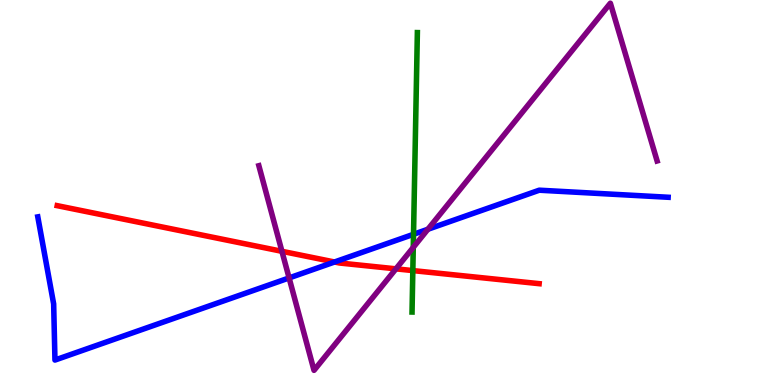[{'lines': ['blue', 'red'], 'intersections': [{'x': 4.32, 'y': 3.19}]}, {'lines': ['green', 'red'], 'intersections': [{'x': 5.33, 'y': 2.97}]}, {'lines': ['purple', 'red'], 'intersections': [{'x': 3.64, 'y': 3.47}, {'x': 5.11, 'y': 3.02}]}, {'lines': ['blue', 'green'], 'intersections': [{'x': 5.34, 'y': 3.91}]}, {'lines': ['blue', 'purple'], 'intersections': [{'x': 3.73, 'y': 2.78}, {'x': 5.52, 'y': 4.05}]}, {'lines': ['green', 'purple'], 'intersections': [{'x': 5.33, 'y': 3.57}]}]